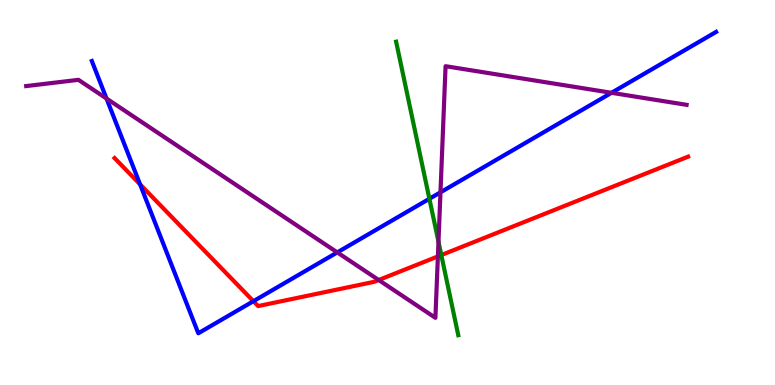[{'lines': ['blue', 'red'], 'intersections': [{'x': 1.81, 'y': 5.21}, {'x': 3.27, 'y': 2.18}]}, {'lines': ['green', 'red'], 'intersections': [{'x': 5.69, 'y': 3.38}]}, {'lines': ['purple', 'red'], 'intersections': [{'x': 4.89, 'y': 2.73}, {'x': 5.65, 'y': 3.34}]}, {'lines': ['blue', 'green'], 'intersections': [{'x': 5.54, 'y': 4.84}]}, {'lines': ['blue', 'purple'], 'intersections': [{'x': 1.37, 'y': 7.44}, {'x': 4.35, 'y': 3.44}, {'x': 5.68, 'y': 5.0}, {'x': 7.89, 'y': 7.59}]}, {'lines': ['green', 'purple'], 'intersections': [{'x': 5.66, 'y': 3.72}]}]